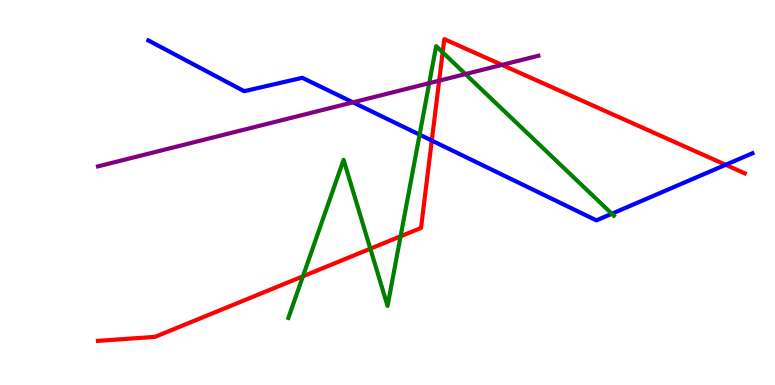[{'lines': ['blue', 'red'], 'intersections': [{'x': 5.57, 'y': 6.35}, {'x': 9.36, 'y': 5.72}]}, {'lines': ['green', 'red'], 'intersections': [{'x': 3.91, 'y': 2.82}, {'x': 4.78, 'y': 3.54}, {'x': 5.17, 'y': 3.86}, {'x': 5.71, 'y': 8.64}]}, {'lines': ['purple', 'red'], 'intersections': [{'x': 5.67, 'y': 7.9}, {'x': 6.48, 'y': 8.31}]}, {'lines': ['blue', 'green'], 'intersections': [{'x': 5.41, 'y': 6.5}, {'x': 7.89, 'y': 4.45}]}, {'lines': ['blue', 'purple'], 'intersections': [{'x': 4.55, 'y': 7.34}]}, {'lines': ['green', 'purple'], 'intersections': [{'x': 5.54, 'y': 7.84}, {'x': 6.01, 'y': 8.08}]}]